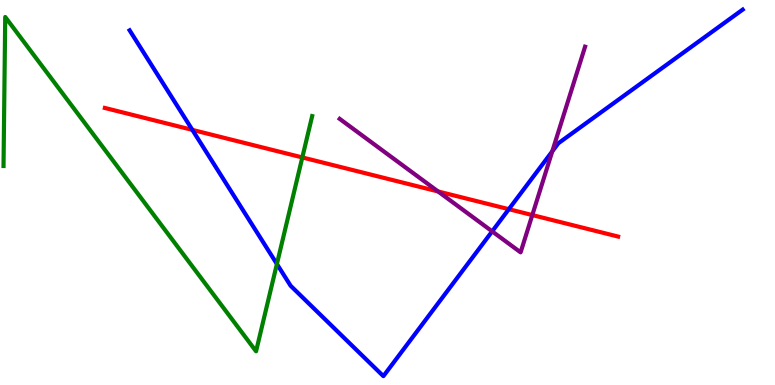[{'lines': ['blue', 'red'], 'intersections': [{'x': 2.48, 'y': 6.63}, {'x': 6.57, 'y': 4.57}]}, {'lines': ['green', 'red'], 'intersections': [{'x': 3.9, 'y': 5.91}]}, {'lines': ['purple', 'red'], 'intersections': [{'x': 5.65, 'y': 5.03}, {'x': 6.87, 'y': 4.41}]}, {'lines': ['blue', 'green'], 'intersections': [{'x': 3.57, 'y': 3.14}]}, {'lines': ['blue', 'purple'], 'intersections': [{'x': 6.35, 'y': 3.99}, {'x': 7.13, 'y': 6.07}]}, {'lines': ['green', 'purple'], 'intersections': []}]